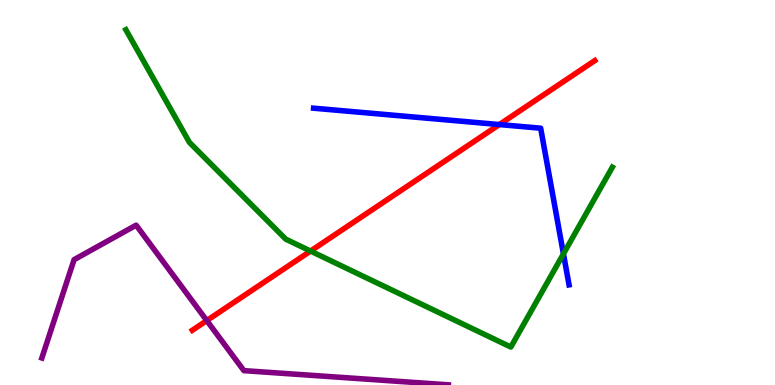[{'lines': ['blue', 'red'], 'intersections': [{'x': 6.44, 'y': 6.76}]}, {'lines': ['green', 'red'], 'intersections': [{'x': 4.01, 'y': 3.48}]}, {'lines': ['purple', 'red'], 'intersections': [{'x': 2.67, 'y': 1.67}]}, {'lines': ['blue', 'green'], 'intersections': [{'x': 7.27, 'y': 3.41}]}, {'lines': ['blue', 'purple'], 'intersections': []}, {'lines': ['green', 'purple'], 'intersections': []}]